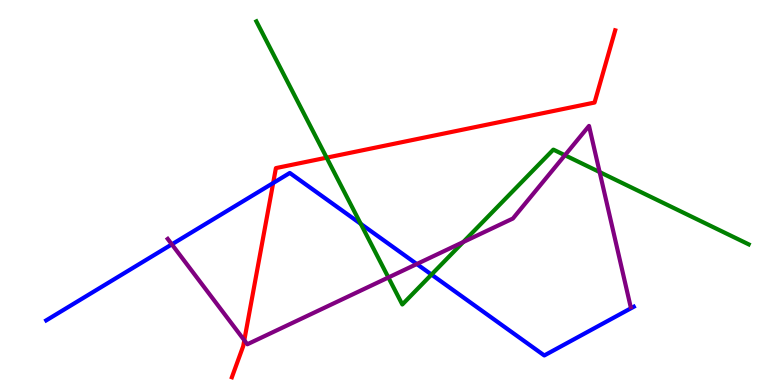[{'lines': ['blue', 'red'], 'intersections': [{'x': 3.52, 'y': 5.25}]}, {'lines': ['green', 'red'], 'intersections': [{'x': 4.21, 'y': 5.9}]}, {'lines': ['purple', 'red'], 'intersections': [{'x': 3.15, 'y': 1.16}]}, {'lines': ['blue', 'green'], 'intersections': [{'x': 4.65, 'y': 4.19}, {'x': 5.57, 'y': 2.87}]}, {'lines': ['blue', 'purple'], 'intersections': [{'x': 2.22, 'y': 3.65}, {'x': 5.38, 'y': 3.14}]}, {'lines': ['green', 'purple'], 'intersections': [{'x': 5.01, 'y': 2.79}, {'x': 5.98, 'y': 3.71}, {'x': 7.29, 'y': 5.97}, {'x': 7.74, 'y': 5.53}]}]